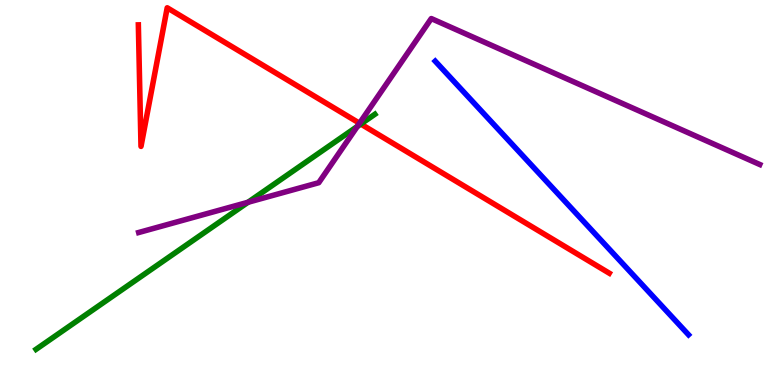[{'lines': ['blue', 'red'], 'intersections': []}, {'lines': ['green', 'red'], 'intersections': [{'x': 4.66, 'y': 6.78}]}, {'lines': ['purple', 'red'], 'intersections': [{'x': 4.64, 'y': 6.8}]}, {'lines': ['blue', 'green'], 'intersections': []}, {'lines': ['blue', 'purple'], 'intersections': []}, {'lines': ['green', 'purple'], 'intersections': [{'x': 3.2, 'y': 4.75}, {'x': 4.61, 'y': 6.72}]}]